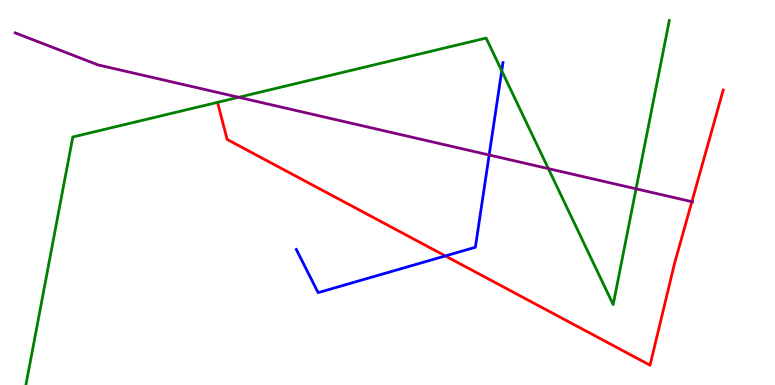[{'lines': ['blue', 'red'], 'intersections': [{'x': 5.75, 'y': 3.35}]}, {'lines': ['green', 'red'], 'intersections': []}, {'lines': ['purple', 'red'], 'intersections': [{'x': 8.93, 'y': 4.76}]}, {'lines': ['blue', 'green'], 'intersections': [{'x': 6.47, 'y': 8.16}]}, {'lines': ['blue', 'purple'], 'intersections': [{'x': 6.31, 'y': 5.97}]}, {'lines': ['green', 'purple'], 'intersections': [{'x': 3.08, 'y': 7.47}, {'x': 7.08, 'y': 5.62}, {'x': 8.21, 'y': 5.1}]}]